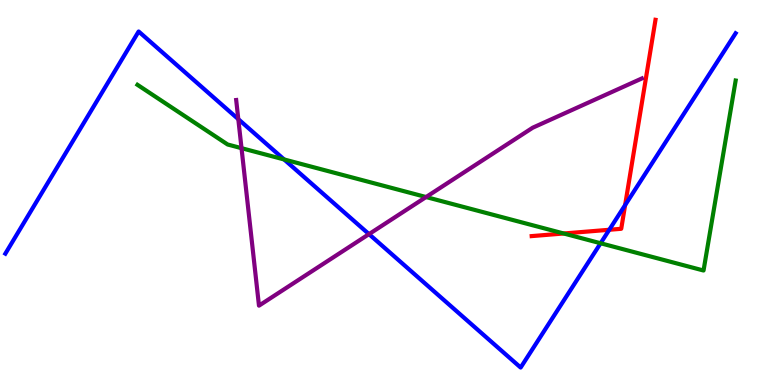[{'lines': ['blue', 'red'], 'intersections': [{'x': 7.86, 'y': 4.03}, {'x': 8.07, 'y': 4.67}]}, {'lines': ['green', 'red'], 'intersections': [{'x': 7.27, 'y': 3.94}]}, {'lines': ['purple', 'red'], 'intersections': []}, {'lines': ['blue', 'green'], 'intersections': [{'x': 3.67, 'y': 5.86}, {'x': 7.75, 'y': 3.68}]}, {'lines': ['blue', 'purple'], 'intersections': [{'x': 3.07, 'y': 6.9}, {'x': 4.76, 'y': 3.92}]}, {'lines': ['green', 'purple'], 'intersections': [{'x': 3.12, 'y': 6.15}, {'x': 5.5, 'y': 4.88}]}]